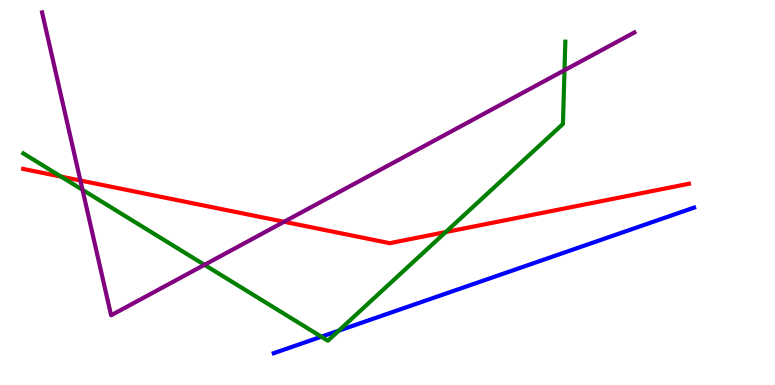[{'lines': ['blue', 'red'], 'intersections': []}, {'lines': ['green', 'red'], 'intersections': [{'x': 0.787, 'y': 5.41}, {'x': 5.75, 'y': 3.97}]}, {'lines': ['purple', 'red'], 'intersections': [{'x': 1.04, 'y': 5.31}, {'x': 3.67, 'y': 4.24}]}, {'lines': ['blue', 'green'], 'intersections': [{'x': 4.15, 'y': 1.25}, {'x': 4.37, 'y': 1.41}]}, {'lines': ['blue', 'purple'], 'intersections': []}, {'lines': ['green', 'purple'], 'intersections': [{'x': 1.06, 'y': 5.07}, {'x': 2.64, 'y': 3.12}, {'x': 7.28, 'y': 8.18}]}]